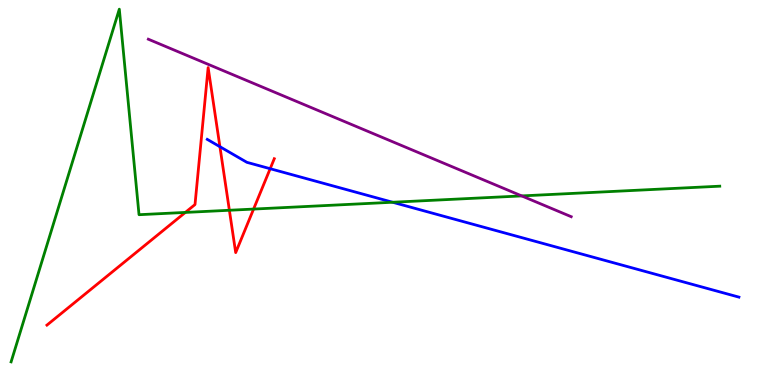[{'lines': ['blue', 'red'], 'intersections': [{'x': 2.84, 'y': 6.19}, {'x': 3.49, 'y': 5.62}]}, {'lines': ['green', 'red'], 'intersections': [{'x': 2.39, 'y': 4.48}, {'x': 2.96, 'y': 4.54}, {'x': 3.27, 'y': 4.57}]}, {'lines': ['purple', 'red'], 'intersections': []}, {'lines': ['blue', 'green'], 'intersections': [{'x': 5.07, 'y': 4.75}]}, {'lines': ['blue', 'purple'], 'intersections': []}, {'lines': ['green', 'purple'], 'intersections': [{'x': 6.73, 'y': 4.91}]}]